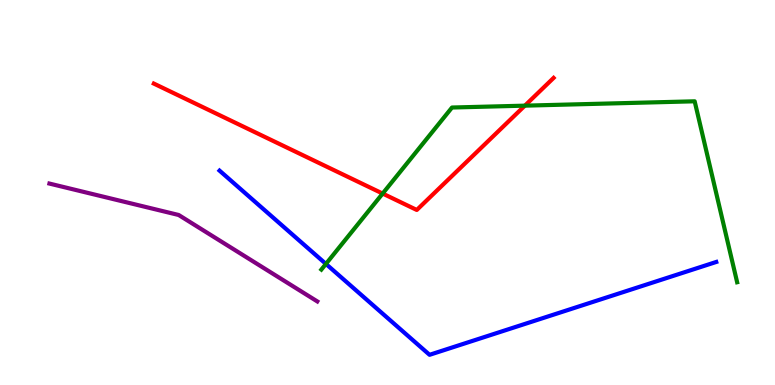[{'lines': ['blue', 'red'], 'intersections': []}, {'lines': ['green', 'red'], 'intersections': [{'x': 4.94, 'y': 4.97}, {'x': 6.77, 'y': 7.26}]}, {'lines': ['purple', 'red'], 'intersections': []}, {'lines': ['blue', 'green'], 'intersections': [{'x': 4.21, 'y': 3.14}]}, {'lines': ['blue', 'purple'], 'intersections': []}, {'lines': ['green', 'purple'], 'intersections': []}]